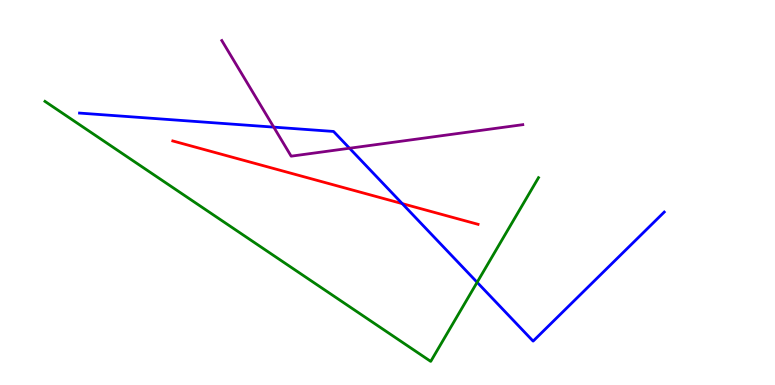[{'lines': ['blue', 'red'], 'intersections': [{'x': 5.19, 'y': 4.71}]}, {'lines': ['green', 'red'], 'intersections': []}, {'lines': ['purple', 'red'], 'intersections': []}, {'lines': ['blue', 'green'], 'intersections': [{'x': 6.16, 'y': 2.67}]}, {'lines': ['blue', 'purple'], 'intersections': [{'x': 3.53, 'y': 6.7}, {'x': 4.51, 'y': 6.15}]}, {'lines': ['green', 'purple'], 'intersections': []}]